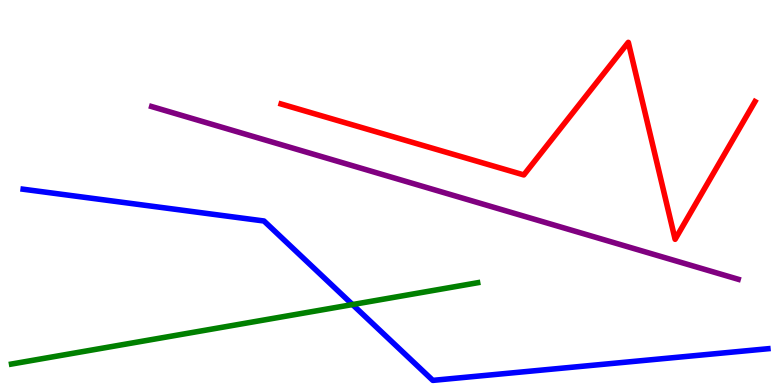[{'lines': ['blue', 'red'], 'intersections': []}, {'lines': ['green', 'red'], 'intersections': []}, {'lines': ['purple', 'red'], 'intersections': []}, {'lines': ['blue', 'green'], 'intersections': [{'x': 4.55, 'y': 2.09}]}, {'lines': ['blue', 'purple'], 'intersections': []}, {'lines': ['green', 'purple'], 'intersections': []}]